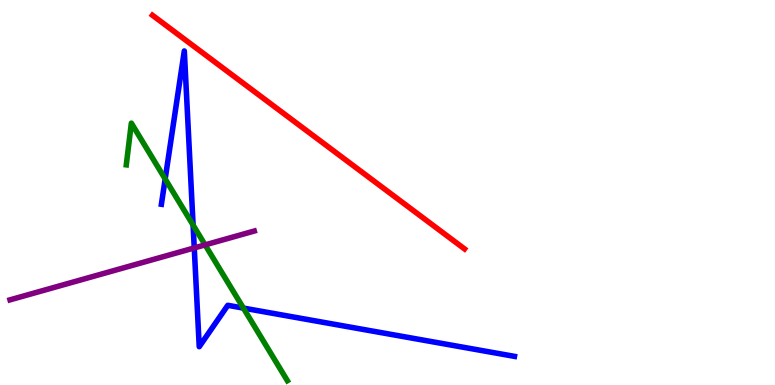[{'lines': ['blue', 'red'], 'intersections': []}, {'lines': ['green', 'red'], 'intersections': []}, {'lines': ['purple', 'red'], 'intersections': []}, {'lines': ['blue', 'green'], 'intersections': [{'x': 2.13, 'y': 5.35}, {'x': 2.49, 'y': 4.15}, {'x': 3.14, 'y': 2.0}]}, {'lines': ['blue', 'purple'], 'intersections': [{'x': 2.51, 'y': 3.56}]}, {'lines': ['green', 'purple'], 'intersections': [{'x': 2.65, 'y': 3.64}]}]